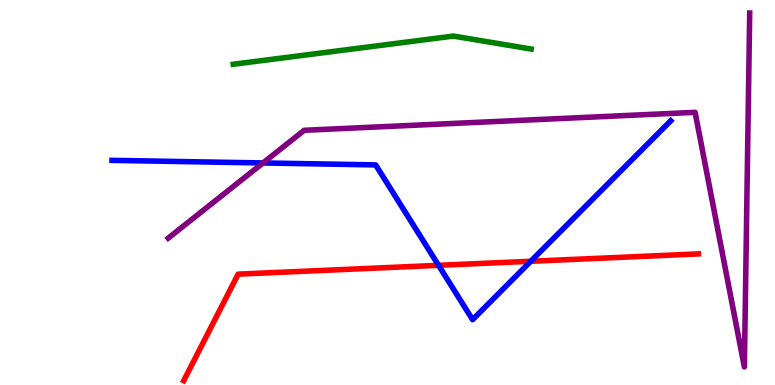[{'lines': ['blue', 'red'], 'intersections': [{'x': 5.66, 'y': 3.11}, {'x': 6.85, 'y': 3.21}]}, {'lines': ['green', 'red'], 'intersections': []}, {'lines': ['purple', 'red'], 'intersections': []}, {'lines': ['blue', 'green'], 'intersections': []}, {'lines': ['blue', 'purple'], 'intersections': [{'x': 3.39, 'y': 5.77}]}, {'lines': ['green', 'purple'], 'intersections': []}]